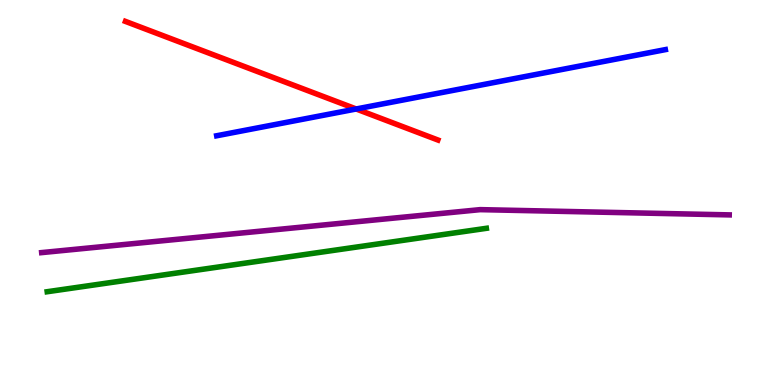[{'lines': ['blue', 'red'], 'intersections': [{'x': 4.6, 'y': 7.17}]}, {'lines': ['green', 'red'], 'intersections': []}, {'lines': ['purple', 'red'], 'intersections': []}, {'lines': ['blue', 'green'], 'intersections': []}, {'lines': ['blue', 'purple'], 'intersections': []}, {'lines': ['green', 'purple'], 'intersections': []}]